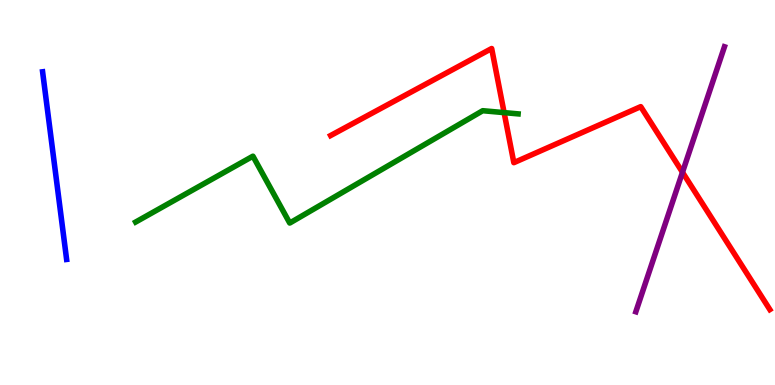[{'lines': ['blue', 'red'], 'intersections': []}, {'lines': ['green', 'red'], 'intersections': [{'x': 6.5, 'y': 7.07}]}, {'lines': ['purple', 'red'], 'intersections': [{'x': 8.81, 'y': 5.53}]}, {'lines': ['blue', 'green'], 'intersections': []}, {'lines': ['blue', 'purple'], 'intersections': []}, {'lines': ['green', 'purple'], 'intersections': []}]